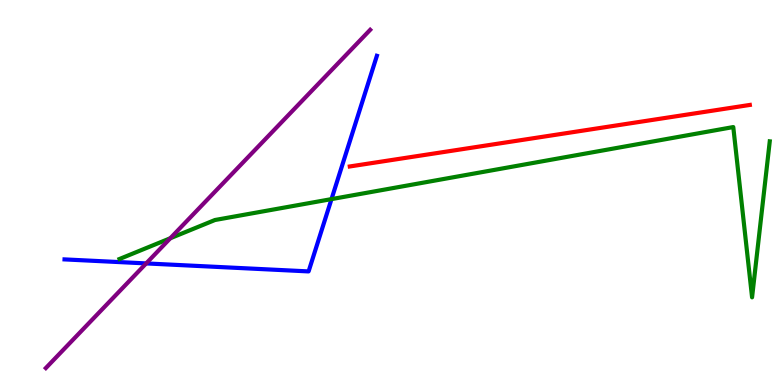[{'lines': ['blue', 'red'], 'intersections': []}, {'lines': ['green', 'red'], 'intersections': []}, {'lines': ['purple', 'red'], 'intersections': []}, {'lines': ['blue', 'green'], 'intersections': [{'x': 4.28, 'y': 4.83}]}, {'lines': ['blue', 'purple'], 'intersections': [{'x': 1.89, 'y': 3.16}]}, {'lines': ['green', 'purple'], 'intersections': [{'x': 2.2, 'y': 3.81}]}]